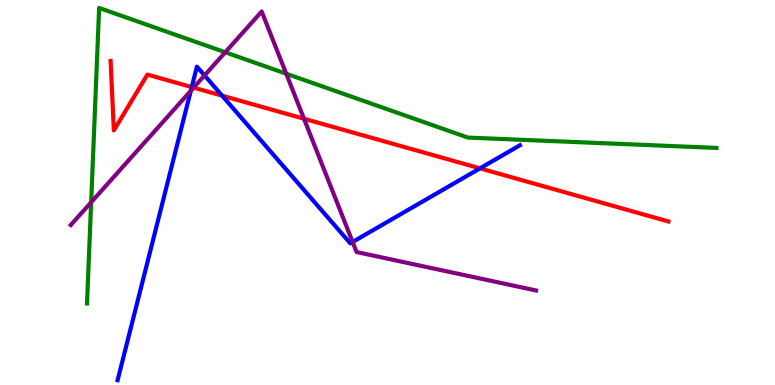[{'lines': ['blue', 'red'], 'intersections': [{'x': 2.47, 'y': 7.74}, {'x': 2.87, 'y': 7.52}, {'x': 6.19, 'y': 5.63}]}, {'lines': ['green', 'red'], 'intersections': []}, {'lines': ['purple', 'red'], 'intersections': [{'x': 2.5, 'y': 7.72}, {'x': 3.92, 'y': 6.92}]}, {'lines': ['blue', 'green'], 'intersections': []}, {'lines': ['blue', 'purple'], 'intersections': [{'x': 2.46, 'y': 7.64}, {'x': 2.64, 'y': 8.04}, {'x': 4.55, 'y': 3.72}]}, {'lines': ['green', 'purple'], 'intersections': [{'x': 1.18, 'y': 4.75}, {'x': 2.91, 'y': 8.64}, {'x': 3.69, 'y': 8.09}]}]